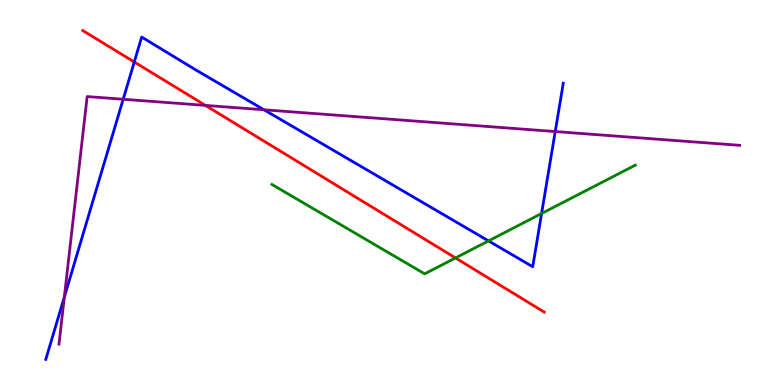[{'lines': ['blue', 'red'], 'intersections': [{'x': 1.73, 'y': 8.39}]}, {'lines': ['green', 'red'], 'intersections': [{'x': 5.88, 'y': 3.3}]}, {'lines': ['purple', 'red'], 'intersections': [{'x': 2.65, 'y': 7.26}]}, {'lines': ['blue', 'green'], 'intersections': [{'x': 6.3, 'y': 3.74}, {'x': 6.99, 'y': 4.45}]}, {'lines': ['blue', 'purple'], 'intersections': [{'x': 0.83, 'y': 2.29}, {'x': 1.59, 'y': 7.42}, {'x': 3.41, 'y': 7.15}, {'x': 7.16, 'y': 6.58}]}, {'lines': ['green', 'purple'], 'intersections': []}]